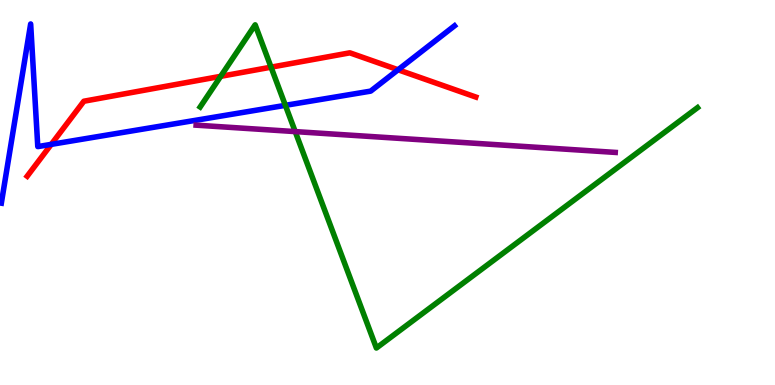[{'lines': ['blue', 'red'], 'intersections': [{'x': 0.661, 'y': 6.25}, {'x': 5.14, 'y': 8.19}]}, {'lines': ['green', 'red'], 'intersections': [{'x': 2.85, 'y': 8.02}, {'x': 3.5, 'y': 8.26}]}, {'lines': ['purple', 'red'], 'intersections': []}, {'lines': ['blue', 'green'], 'intersections': [{'x': 3.68, 'y': 7.26}]}, {'lines': ['blue', 'purple'], 'intersections': []}, {'lines': ['green', 'purple'], 'intersections': [{'x': 3.81, 'y': 6.58}]}]